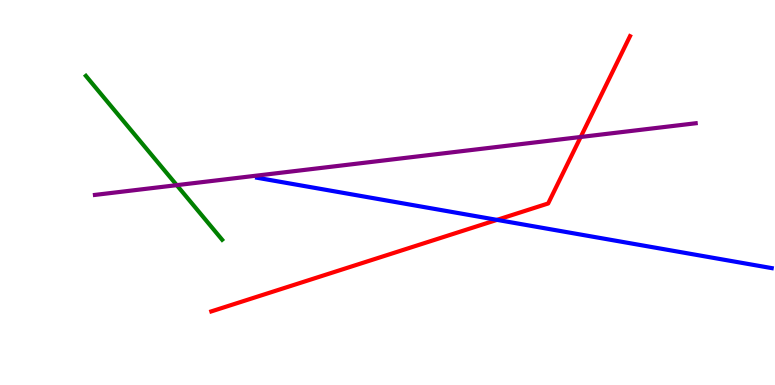[{'lines': ['blue', 'red'], 'intersections': [{'x': 6.41, 'y': 4.29}]}, {'lines': ['green', 'red'], 'intersections': []}, {'lines': ['purple', 'red'], 'intersections': [{'x': 7.49, 'y': 6.44}]}, {'lines': ['blue', 'green'], 'intersections': []}, {'lines': ['blue', 'purple'], 'intersections': []}, {'lines': ['green', 'purple'], 'intersections': [{'x': 2.28, 'y': 5.19}]}]